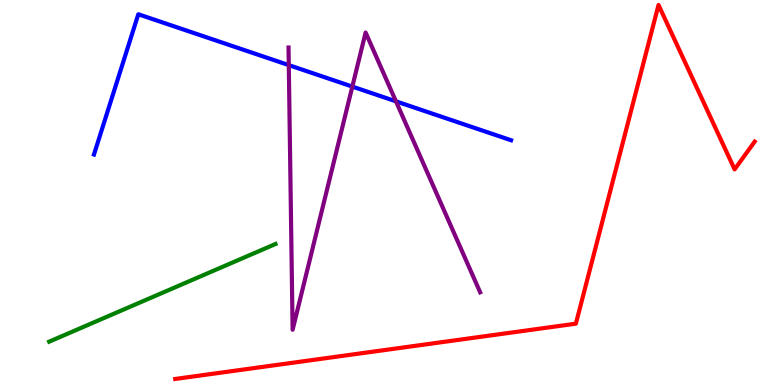[{'lines': ['blue', 'red'], 'intersections': []}, {'lines': ['green', 'red'], 'intersections': []}, {'lines': ['purple', 'red'], 'intersections': []}, {'lines': ['blue', 'green'], 'intersections': []}, {'lines': ['blue', 'purple'], 'intersections': [{'x': 3.73, 'y': 8.31}, {'x': 4.55, 'y': 7.75}, {'x': 5.11, 'y': 7.37}]}, {'lines': ['green', 'purple'], 'intersections': []}]